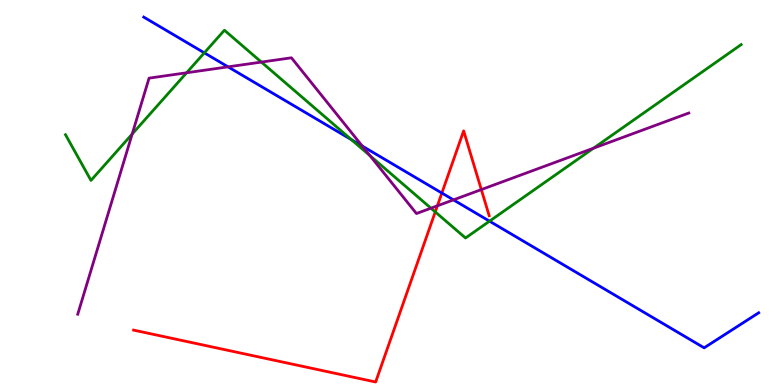[{'lines': ['blue', 'red'], 'intersections': [{'x': 5.7, 'y': 4.99}]}, {'lines': ['green', 'red'], 'intersections': [{'x': 5.62, 'y': 4.5}]}, {'lines': ['purple', 'red'], 'intersections': [{'x': 5.64, 'y': 4.65}, {'x': 6.21, 'y': 5.08}]}, {'lines': ['blue', 'green'], 'intersections': [{'x': 2.64, 'y': 8.63}, {'x': 4.53, 'y': 6.37}, {'x': 6.32, 'y': 4.26}]}, {'lines': ['blue', 'purple'], 'intersections': [{'x': 2.94, 'y': 8.26}, {'x': 4.67, 'y': 6.21}, {'x': 5.85, 'y': 4.81}]}, {'lines': ['green', 'purple'], 'intersections': [{'x': 1.71, 'y': 6.52}, {'x': 2.41, 'y': 8.11}, {'x': 3.37, 'y': 8.39}, {'x': 4.77, 'y': 5.96}, {'x': 5.56, 'y': 4.59}, {'x': 7.66, 'y': 6.15}]}]